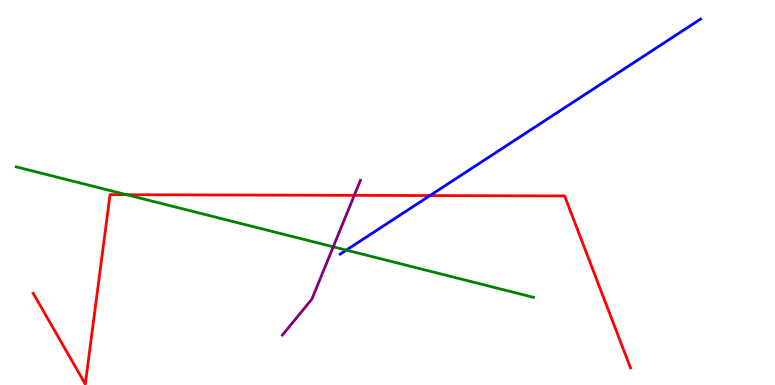[{'lines': ['blue', 'red'], 'intersections': [{'x': 5.55, 'y': 4.92}]}, {'lines': ['green', 'red'], 'intersections': [{'x': 1.63, 'y': 4.94}]}, {'lines': ['purple', 'red'], 'intersections': [{'x': 4.57, 'y': 4.93}]}, {'lines': ['blue', 'green'], 'intersections': [{'x': 4.47, 'y': 3.5}]}, {'lines': ['blue', 'purple'], 'intersections': []}, {'lines': ['green', 'purple'], 'intersections': [{'x': 4.3, 'y': 3.59}]}]